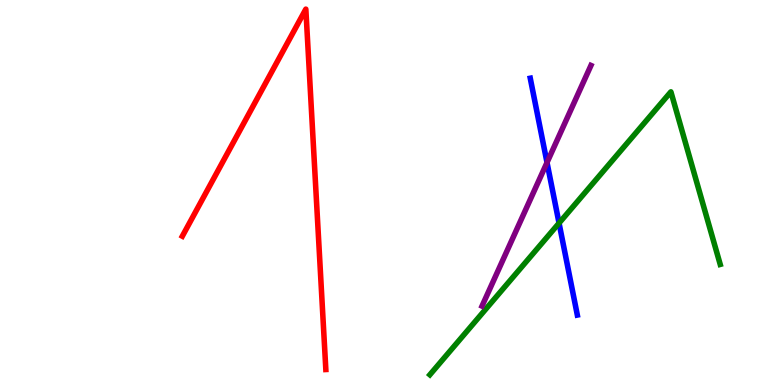[{'lines': ['blue', 'red'], 'intersections': []}, {'lines': ['green', 'red'], 'intersections': []}, {'lines': ['purple', 'red'], 'intersections': []}, {'lines': ['blue', 'green'], 'intersections': [{'x': 7.21, 'y': 4.21}]}, {'lines': ['blue', 'purple'], 'intersections': [{'x': 7.06, 'y': 5.78}]}, {'lines': ['green', 'purple'], 'intersections': []}]